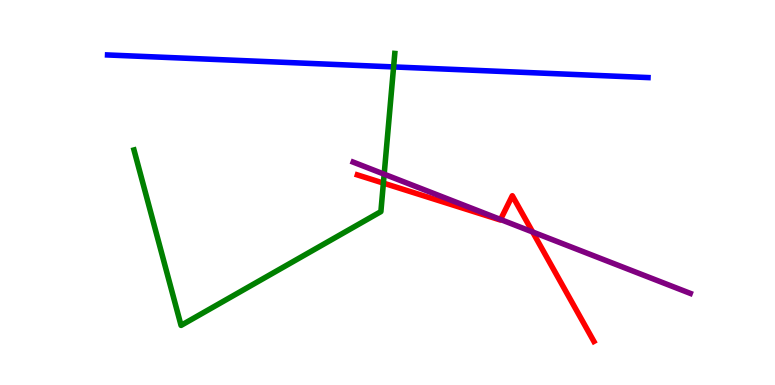[{'lines': ['blue', 'red'], 'intersections': []}, {'lines': ['green', 'red'], 'intersections': [{'x': 4.95, 'y': 5.24}]}, {'lines': ['purple', 'red'], 'intersections': [{'x': 6.46, 'y': 4.3}, {'x': 6.87, 'y': 3.97}]}, {'lines': ['blue', 'green'], 'intersections': [{'x': 5.08, 'y': 8.26}]}, {'lines': ['blue', 'purple'], 'intersections': []}, {'lines': ['green', 'purple'], 'intersections': [{'x': 4.96, 'y': 5.48}]}]